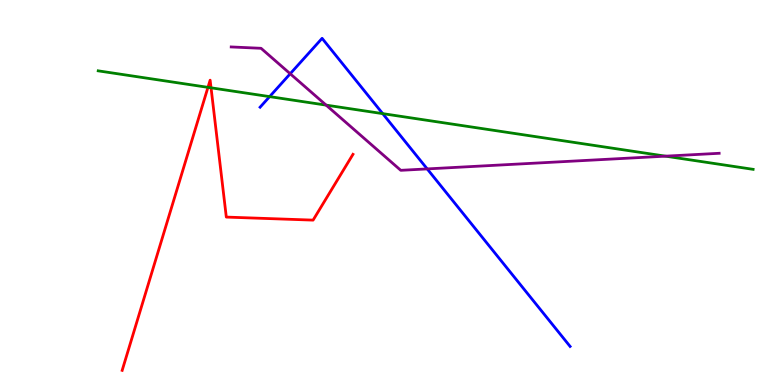[{'lines': ['blue', 'red'], 'intersections': []}, {'lines': ['green', 'red'], 'intersections': [{'x': 2.68, 'y': 7.73}, {'x': 2.72, 'y': 7.72}]}, {'lines': ['purple', 'red'], 'intersections': []}, {'lines': ['blue', 'green'], 'intersections': [{'x': 3.48, 'y': 7.49}, {'x': 4.94, 'y': 7.05}]}, {'lines': ['blue', 'purple'], 'intersections': [{'x': 3.74, 'y': 8.08}, {'x': 5.51, 'y': 5.61}]}, {'lines': ['green', 'purple'], 'intersections': [{'x': 4.21, 'y': 7.27}, {'x': 8.59, 'y': 5.94}]}]